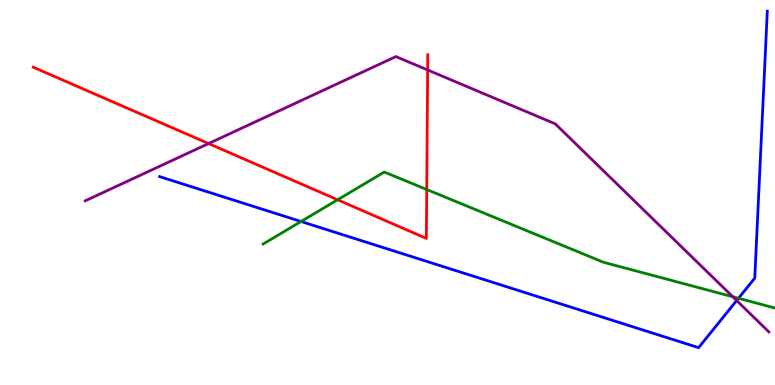[{'lines': ['blue', 'red'], 'intersections': []}, {'lines': ['green', 'red'], 'intersections': [{'x': 4.36, 'y': 4.81}, {'x': 5.51, 'y': 5.08}]}, {'lines': ['purple', 'red'], 'intersections': [{'x': 2.69, 'y': 6.27}, {'x': 5.52, 'y': 8.18}]}, {'lines': ['blue', 'green'], 'intersections': [{'x': 3.88, 'y': 4.25}, {'x': 9.53, 'y': 2.25}]}, {'lines': ['blue', 'purple'], 'intersections': [{'x': 9.51, 'y': 2.19}]}, {'lines': ['green', 'purple'], 'intersections': [{'x': 9.46, 'y': 2.29}]}]